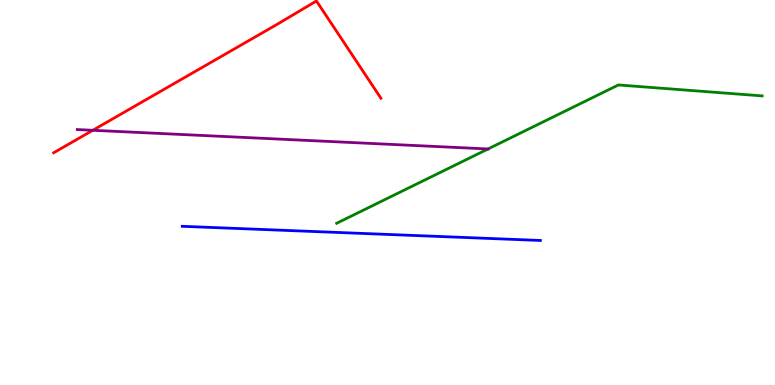[{'lines': ['blue', 'red'], 'intersections': []}, {'lines': ['green', 'red'], 'intersections': []}, {'lines': ['purple', 'red'], 'intersections': [{'x': 1.2, 'y': 6.62}]}, {'lines': ['blue', 'green'], 'intersections': []}, {'lines': ['blue', 'purple'], 'intersections': []}, {'lines': ['green', 'purple'], 'intersections': [{'x': 6.3, 'y': 6.13}]}]